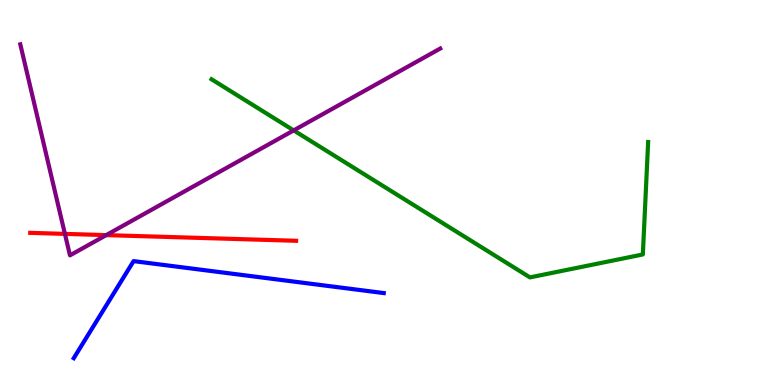[{'lines': ['blue', 'red'], 'intersections': []}, {'lines': ['green', 'red'], 'intersections': []}, {'lines': ['purple', 'red'], 'intersections': [{'x': 0.838, 'y': 3.93}, {'x': 1.37, 'y': 3.89}]}, {'lines': ['blue', 'green'], 'intersections': []}, {'lines': ['blue', 'purple'], 'intersections': []}, {'lines': ['green', 'purple'], 'intersections': [{'x': 3.79, 'y': 6.61}]}]